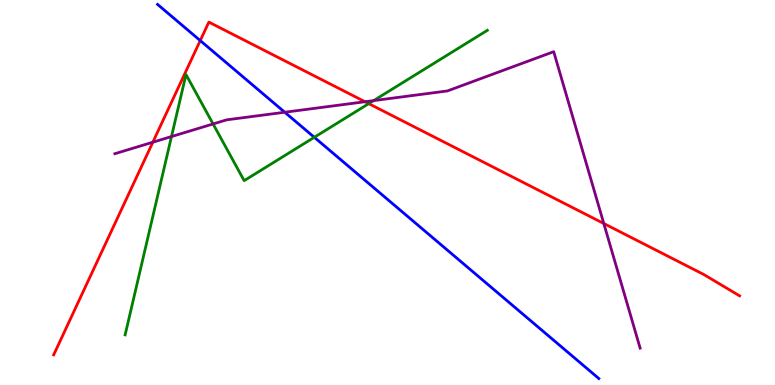[{'lines': ['blue', 'red'], 'intersections': [{'x': 2.58, 'y': 8.95}]}, {'lines': ['green', 'red'], 'intersections': [{'x': 4.76, 'y': 7.31}]}, {'lines': ['purple', 'red'], 'intersections': [{'x': 1.97, 'y': 6.31}, {'x': 4.71, 'y': 7.36}, {'x': 7.79, 'y': 4.19}]}, {'lines': ['blue', 'green'], 'intersections': [{'x': 4.06, 'y': 6.43}]}, {'lines': ['blue', 'purple'], 'intersections': [{'x': 3.67, 'y': 7.08}]}, {'lines': ['green', 'purple'], 'intersections': [{'x': 2.21, 'y': 6.45}, {'x': 2.75, 'y': 6.78}, {'x': 4.82, 'y': 7.39}]}]